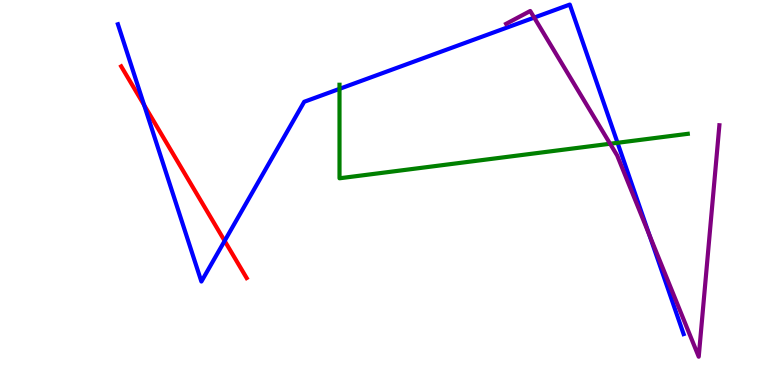[{'lines': ['blue', 'red'], 'intersections': [{'x': 1.86, 'y': 7.27}, {'x': 2.9, 'y': 3.74}]}, {'lines': ['green', 'red'], 'intersections': []}, {'lines': ['purple', 'red'], 'intersections': []}, {'lines': ['blue', 'green'], 'intersections': [{'x': 4.38, 'y': 7.69}, {'x': 7.97, 'y': 6.29}]}, {'lines': ['blue', 'purple'], 'intersections': [{'x': 6.89, 'y': 9.54}, {'x': 8.38, 'y': 3.9}]}, {'lines': ['green', 'purple'], 'intersections': [{'x': 7.87, 'y': 6.27}]}]